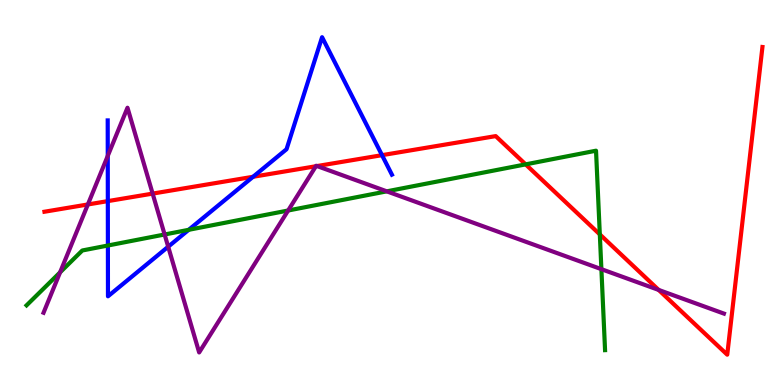[{'lines': ['blue', 'red'], 'intersections': [{'x': 1.39, 'y': 4.78}, {'x': 3.27, 'y': 5.41}, {'x': 4.93, 'y': 5.97}]}, {'lines': ['green', 'red'], 'intersections': [{'x': 6.78, 'y': 5.73}, {'x': 7.74, 'y': 3.91}]}, {'lines': ['purple', 'red'], 'intersections': [{'x': 1.13, 'y': 4.69}, {'x': 1.97, 'y': 4.97}, {'x': 4.08, 'y': 5.68}, {'x': 4.09, 'y': 5.69}, {'x': 8.5, 'y': 2.47}]}, {'lines': ['blue', 'green'], 'intersections': [{'x': 1.39, 'y': 3.62}, {'x': 2.43, 'y': 4.03}]}, {'lines': ['blue', 'purple'], 'intersections': [{'x': 1.39, 'y': 5.95}, {'x': 2.17, 'y': 3.59}]}, {'lines': ['green', 'purple'], 'intersections': [{'x': 0.775, 'y': 2.93}, {'x': 2.12, 'y': 3.91}, {'x': 3.72, 'y': 4.53}, {'x': 4.99, 'y': 5.03}, {'x': 7.76, 'y': 3.01}]}]